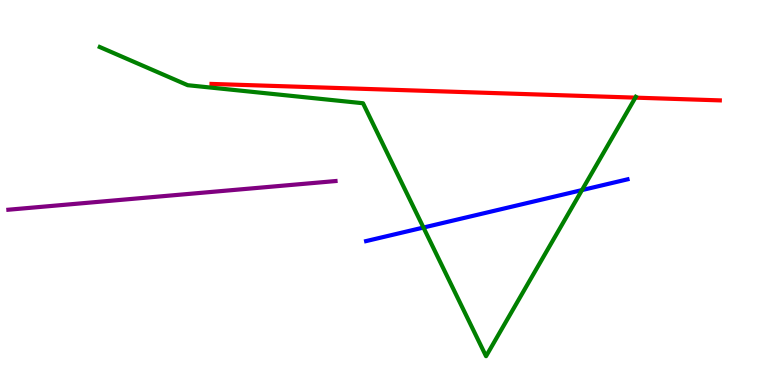[{'lines': ['blue', 'red'], 'intersections': []}, {'lines': ['green', 'red'], 'intersections': [{'x': 8.2, 'y': 7.46}]}, {'lines': ['purple', 'red'], 'intersections': []}, {'lines': ['blue', 'green'], 'intersections': [{'x': 5.46, 'y': 4.09}, {'x': 7.51, 'y': 5.06}]}, {'lines': ['blue', 'purple'], 'intersections': []}, {'lines': ['green', 'purple'], 'intersections': []}]